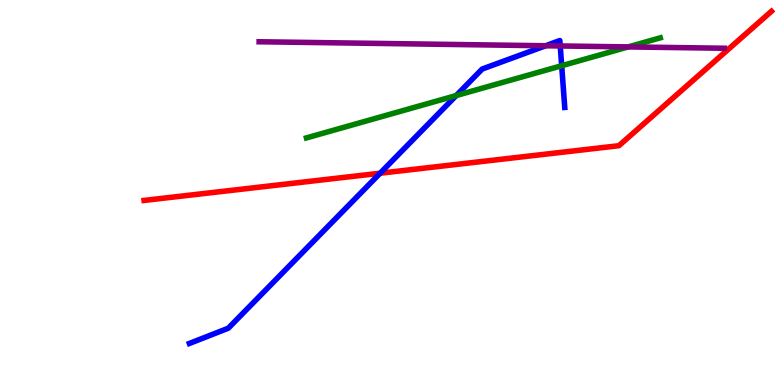[{'lines': ['blue', 'red'], 'intersections': [{'x': 4.9, 'y': 5.5}]}, {'lines': ['green', 'red'], 'intersections': []}, {'lines': ['purple', 'red'], 'intersections': []}, {'lines': ['blue', 'green'], 'intersections': [{'x': 5.89, 'y': 7.52}, {'x': 7.25, 'y': 8.29}]}, {'lines': ['blue', 'purple'], 'intersections': [{'x': 7.04, 'y': 8.81}, {'x': 7.23, 'y': 8.81}]}, {'lines': ['green', 'purple'], 'intersections': [{'x': 8.11, 'y': 8.78}]}]